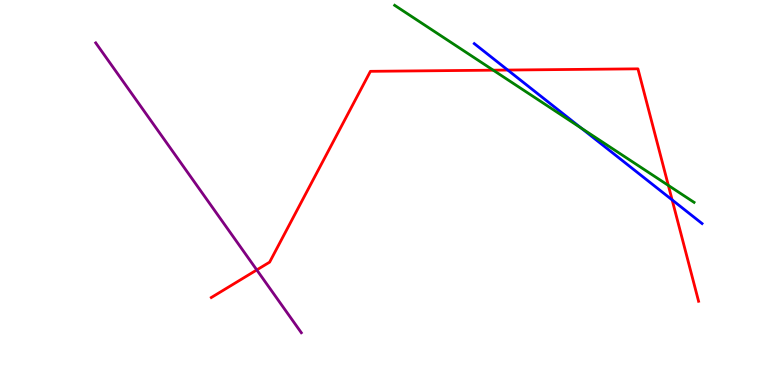[{'lines': ['blue', 'red'], 'intersections': [{'x': 6.55, 'y': 8.18}, {'x': 8.67, 'y': 4.81}]}, {'lines': ['green', 'red'], 'intersections': [{'x': 6.36, 'y': 8.18}, {'x': 8.62, 'y': 5.18}]}, {'lines': ['purple', 'red'], 'intersections': [{'x': 3.31, 'y': 2.99}]}, {'lines': ['blue', 'green'], 'intersections': [{'x': 7.5, 'y': 6.67}]}, {'lines': ['blue', 'purple'], 'intersections': []}, {'lines': ['green', 'purple'], 'intersections': []}]